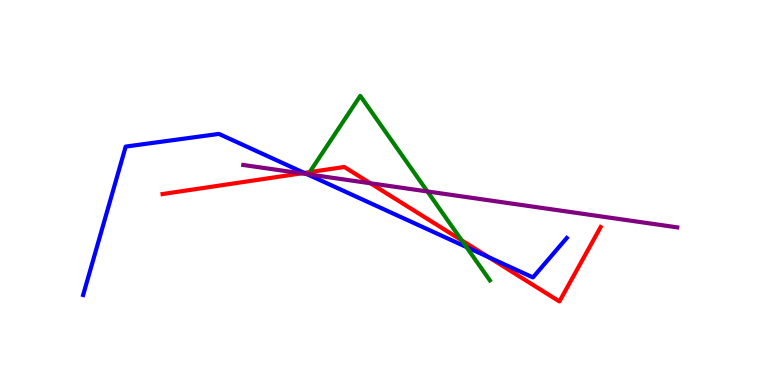[{'lines': ['blue', 'red'], 'intersections': [{'x': 3.93, 'y': 5.51}, {'x': 6.31, 'y': 3.32}]}, {'lines': ['green', 'red'], 'intersections': [{'x': 5.96, 'y': 3.76}]}, {'lines': ['purple', 'red'], 'intersections': [{'x': 3.89, 'y': 5.5}, {'x': 4.78, 'y': 5.24}]}, {'lines': ['blue', 'green'], 'intersections': [{'x': 6.02, 'y': 3.58}]}, {'lines': ['blue', 'purple'], 'intersections': [{'x': 3.96, 'y': 5.48}]}, {'lines': ['green', 'purple'], 'intersections': [{'x': 5.51, 'y': 5.03}]}]